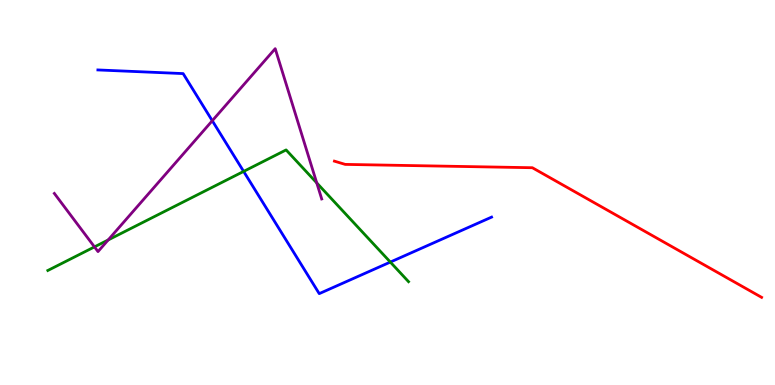[{'lines': ['blue', 'red'], 'intersections': []}, {'lines': ['green', 'red'], 'intersections': []}, {'lines': ['purple', 'red'], 'intersections': []}, {'lines': ['blue', 'green'], 'intersections': [{'x': 3.14, 'y': 5.55}, {'x': 5.04, 'y': 3.19}]}, {'lines': ['blue', 'purple'], 'intersections': [{'x': 2.74, 'y': 6.86}]}, {'lines': ['green', 'purple'], 'intersections': [{'x': 1.22, 'y': 3.59}, {'x': 1.4, 'y': 3.77}, {'x': 4.09, 'y': 5.25}]}]